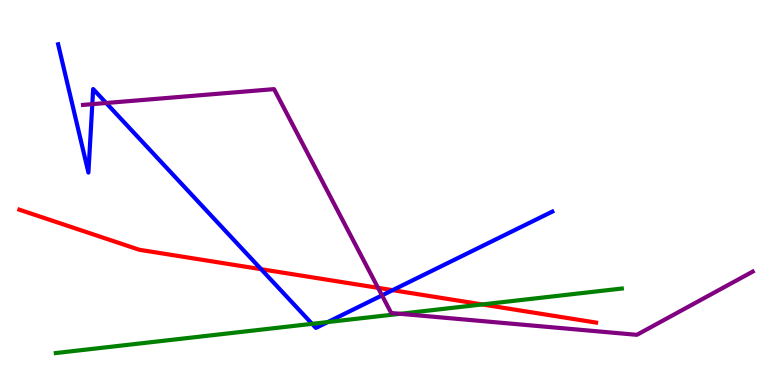[{'lines': ['blue', 'red'], 'intersections': [{'x': 3.37, 'y': 3.01}, {'x': 5.07, 'y': 2.46}]}, {'lines': ['green', 'red'], 'intersections': [{'x': 6.22, 'y': 2.09}]}, {'lines': ['purple', 'red'], 'intersections': [{'x': 4.88, 'y': 2.52}]}, {'lines': ['blue', 'green'], 'intersections': [{'x': 4.03, 'y': 1.59}, {'x': 4.23, 'y': 1.64}]}, {'lines': ['blue', 'purple'], 'intersections': [{'x': 1.19, 'y': 7.29}, {'x': 1.37, 'y': 7.32}, {'x': 4.93, 'y': 2.33}]}, {'lines': ['green', 'purple'], 'intersections': [{'x': 5.16, 'y': 1.85}]}]